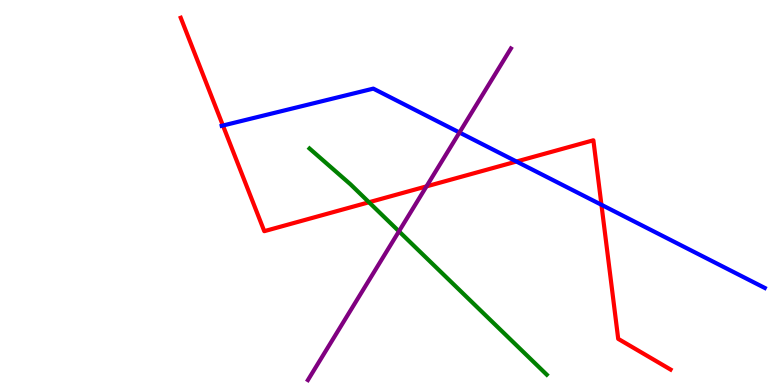[{'lines': ['blue', 'red'], 'intersections': [{'x': 2.88, 'y': 6.74}, {'x': 6.66, 'y': 5.8}, {'x': 7.76, 'y': 4.68}]}, {'lines': ['green', 'red'], 'intersections': [{'x': 4.76, 'y': 4.75}]}, {'lines': ['purple', 'red'], 'intersections': [{'x': 5.5, 'y': 5.16}]}, {'lines': ['blue', 'green'], 'intersections': []}, {'lines': ['blue', 'purple'], 'intersections': [{'x': 5.93, 'y': 6.56}]}, {'lines': ['green', 'purple'], 'intersections': [{'x': 5.15, 'y': 3.99}]}]